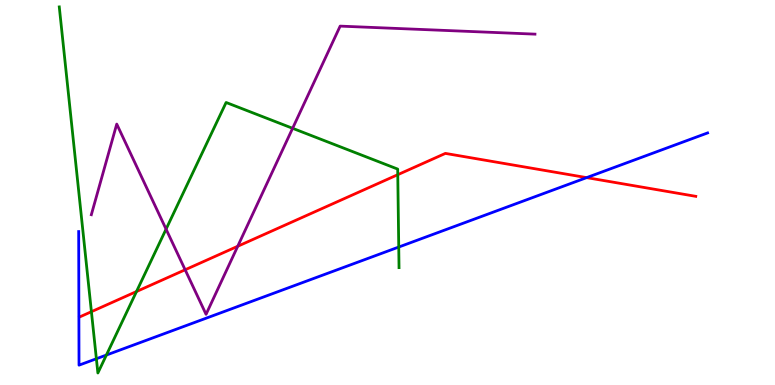[{'lines': ['blue', 'red'], 'intersections': [{'x': 7.57, 'y': 5.39}]}, {'lines': ['green', 'red'], 'intersections': [{'x': 1.18, 'y': 1.9}, {'x': 1.76, 'y': 2.43}, {'x': 5.13, 'y': 5.46}]}, {'lines': ['purple', 'red'], 'intersections': [{'x': 2.39, 'y': 2.99}, {'x': 3.07, 'y': 3.6}]}, {'lines': ['blue', 'green'], 'intersections': [{'x': 1.24, 'y': 0.682}, {'x': 1.37, 'y': 0.778}, {'x': 5.15, 'y': 3.58}]}, {'lines': ['blue', 'purple'], 'intersections': []}, {'lines': ['green', 'purple'], 'intersections': [{'x': 2.14, 'y': 4.05}, {'x': 3.78, 'y': 6.67}]}]